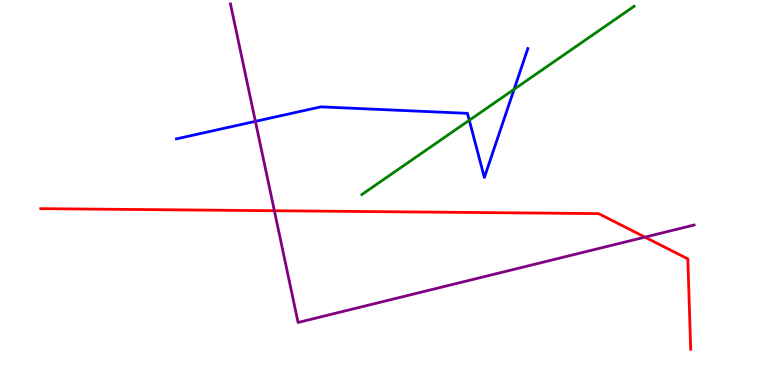[{'lines': ['blue', 'red'], 'intersections': []}, {'lines': ['green', 'red'], 'intersections': []}, {'lines': ['purple', 'red'], 'intersections': [{'x': 3.54, 'y': 4.53}, {'x': 8.32, 'y': 3.84}]}, {'lines': ['blue', 'green'], 'intersections': [{'x': 6.06, 'y': 6.88}, {'x': 6.63, 'y': 7.68}]}, {'lines': ['blue', 'purple'], 'intersections': [{'x': 3.3, 'y': 6.85}]}, {'lines': ['green', 'purple'], 'intersections': []}]